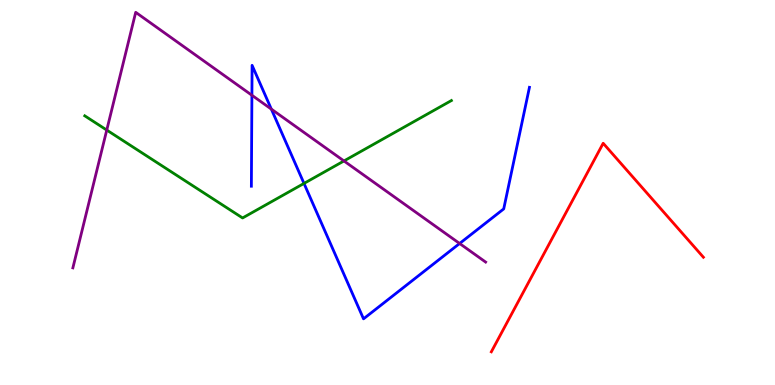[{'lines': ['blue', 'red'], 'intersections': []}, {'lines': ['green', 'red'], 'intersections': []}, {'lines': ['purple', 'red'], 'intersections': []}, {'lines': ['blue', 'green'], 'intersections': [{'x': 3.92, 'y': 5.24}]}, {'lines': ['blue', 'purple'], 'intersections': [{'x': 3.25, 'y': 7.53}, {'x': 3.5, 'y': 7.17}, {'x': 5.93, 'y': 3.68}]}, {'lines': ['green', 'purple'], 'intersections': [{'x': 1.38, 'y': 6.62}, {'x': 4.44, 'y': 5.82}]}]